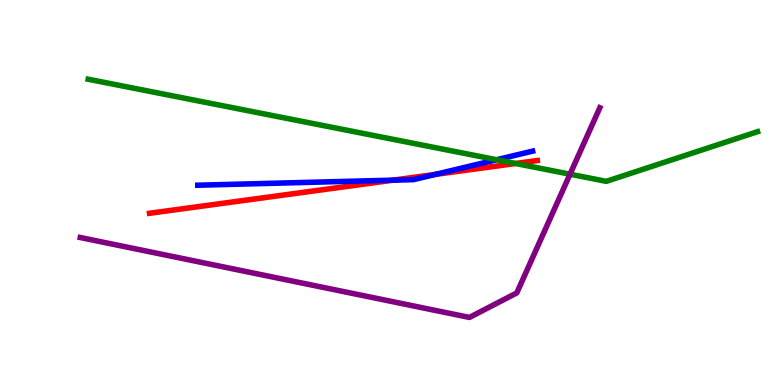[{'lines': ['blue', 'red'], 'intersections': [{'x': 5.07, 'y': 5.32}, {'x': 5.62, 'y': 5.47}]}, {'lines': ['green', 'red'], 'intersections': [{'x': 6.65, 'y': 5.75}]}, {'lines': ['purple', 'red'], 'intersections': []}, {'lines': ['blue', 'green'], 'intersections': [{'x': 6.41, 'y': 5.85}]}, {'lines': ['blue', 'purple'], 'intersections': []}, {'lines': ['green', 'purple'], 'intersections': [{'x': 7.36, 'y': 5.48}]}]